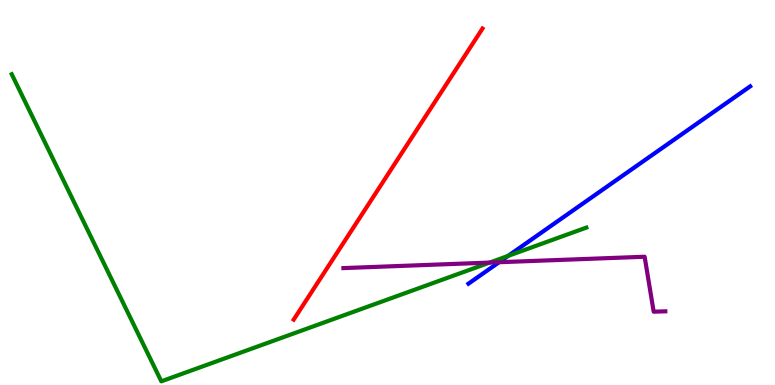[{'lines': ['blue', 'red'], 'intersections': []}, {'lines': ['green', 'red'], 'intersections': []}, {'lines': ['purple', 'red'], 'intersections': []}, {'lines': ['blue', 'green'], 'intersections': [{'x': 6.56, 'y': 3.35}]}, {'lines': ['blue', 'purple'], 'intersections': [{'x': 6.44, 'y': 3.19}]}, {'lines': ['green', 'purple'], 'intersections': [{'x': 6.32, 'y': 3.18}]}]